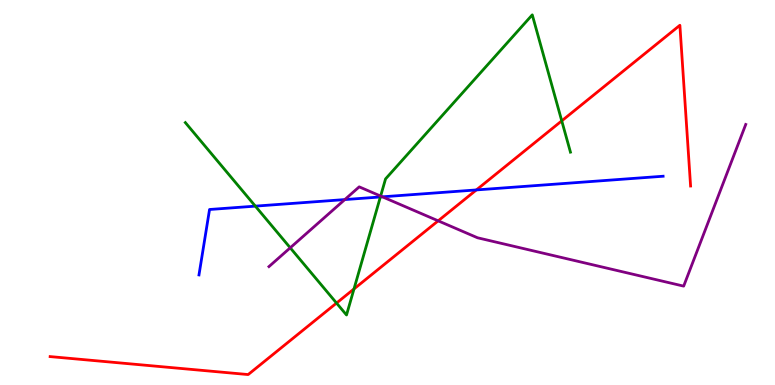[{'lines': ['blue', 'red'], 'intersections': [{'x': 6.15, 'y': 5.07}]}, {'lines': ['green', 'red'], 'intersections': [{'x': 4.34, 'y': 2.13}, {'x': 4.57, 'y': 2.5}, {'x': 7.25, 'y': 6.86}]}, {'lines': ['purple', 'red'], 'intersections': [{'x': 5.65, 'y': 4.26}]}, {'lines': ['blue', 'green'], 'intersections': [{'x': 3.29, 'y': 4.65}, {'x': 4.91, 'y': 4.88}]}, {'lines': ['blue', 'purple'], 'intersections': [{'x': 4.45, 'y': 4.82}, {'x': 4.93, 'y': 4.89}]}, {'lines': ['green', 'purple'], 'intersections': [{'x': 3.74, 'y': 3.56}, {'x': 4.91, 'y': 4.91}]}]